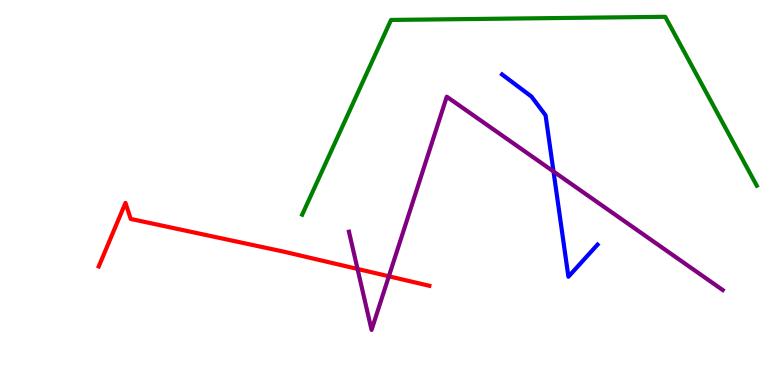[{'lines': ['blue', 'red'], 'intersections': []}, {'lines': ['green', 'red'], 'intersections': []}, {'lines': ['purple', 'red'], 'intersections': [{'x': 4.61, 'y': 3.01}, {'x': 5.02, 'y': 2.82}]}, {'lines': ['blue', 'green'], 'intersections': []}, {'lines': ['blue', 'purple'], 'intersections': [{'x': 7.14, 'y': 5.55}]}, {'lines': ['green', 'purple'], 'intersections': []}]